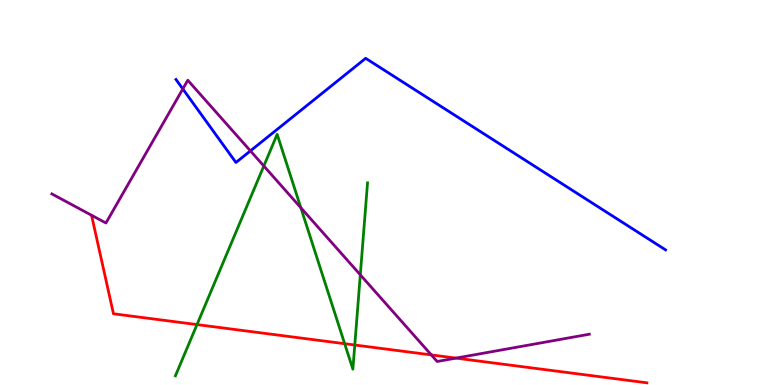[{'lines': ['blue', 'red'], 'intersections': []}, {'lines': ['green', 'red'], 'intersections': [{'x': 2.54, 'y': 1.57}, {'x': 4.45, 'y': 1.07}, {'x': 4.58, 'y': 1.04}]}, {'lines': ['purple', 'red'], 'intersections': [{'x': 5.57, 'y': 0.781}, {'x': 5.88, 'y': 0.699}]}, {'lines': ['blue', 'green'], 'intersections': []}, {'lines': ['blue', 'purple'], 'intersections': [{'x': 2.36, 'y': 7.69}, {'x': 3.23, 'y': 6.08}]}, {'lines': ['green', 'purple'], 'intersections': [{'x': 3.4, 'y': 5.69}, {'x': 3.88, 'y': 4.6}, {'x': 4.65, 'y': 2.86}]}]